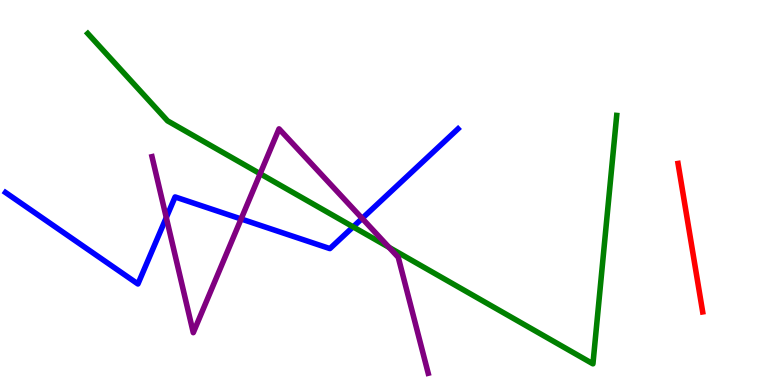[{'lines': ['blue', 'red'], 'intersections': []}, {'lines': ['green', 'red'], 'intersections': []}, {'lines': ['purple', 'red'], 'intersections': []}, {'lines': ['blue', 'green'], 'intersections': [{'x': 4.56, 'y': 4.11}]}, {'lines': ['blue', 'purple'], 'intersections': [{'x': 2.15, 'y': 4.35}, {'x': 3.11, 'y': 4.31}, {'x': 4.67, 'y': 4.33}]}, {'lines': ['green', 'purple'], 'intersections': [{'x': 3.36, 'y': 5.49}, {'x': 5.02, 'y': 3.57}]}]